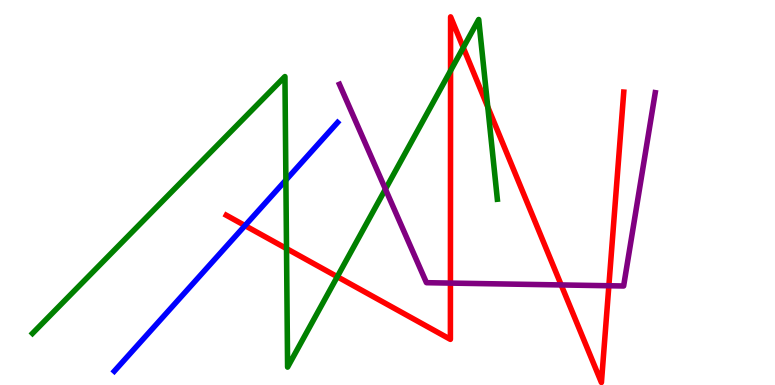[{'lines': ['blue', 'red'], 'intersections': [{'x': 3.16, 'y': 4.14}]}, {'lines': ['green', 'red'], 'intersections': [{'x': 3.7, 'y': 3.54}, {'x': 4.35, 'y': 2.81}, {'x': 5.81, 'y': 8.16}, {'x': 5.98, 'y': 8.76}, {'x': 6.29, 'y': 7.22}]}, {'lines': ['purple', 'red'], 'intersections': [{'x': 5.81, 'y': 2.65}, {'x': 7.24, 'y': 2.6}, {'x': 7.86, 'y': 2.58}]}, {'lines': ['blue', 'green'], 'intersections': [{'x': 3.69, 'y': 5.32}]}, {'lines': ['blue', 'purple'], 'intersections': []}, {'lines': ['green', 'purple'], 'intersections': [{'x': 4.97, 'y': 5.09}]}]